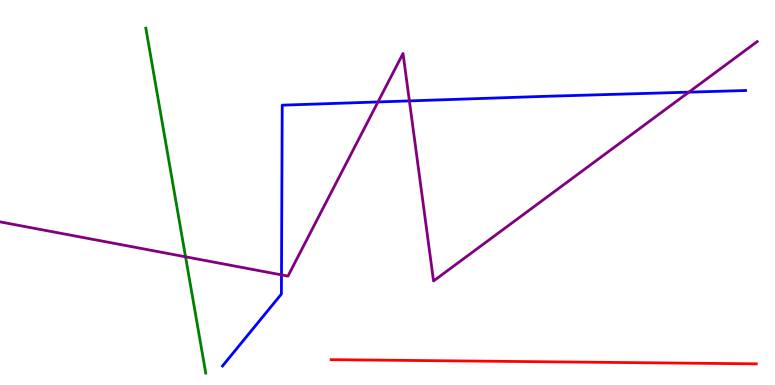[{'lines': ['blue', 'red'], 'intersections': []}, {'lines': ['green', 'red'], 'intersections': []}, {'lines': ['purple', 'red'], 'intersections': []}, {'lines': ['blue', 'green'], 'intersections': []}, {'lines': ['blue', 'purple'], 'intersections': [{'x': 3.63, 'y': 2.86}, {'x': 4.88, 'y': 7.35}, {'x': 5.28, 'y': 7.38}, {'x': 8.89, 'y': 7.61}]}, {'lines': ['green', 'purple'], 'intersections': [{'x': 2.39, 'y': 3.33}]}]